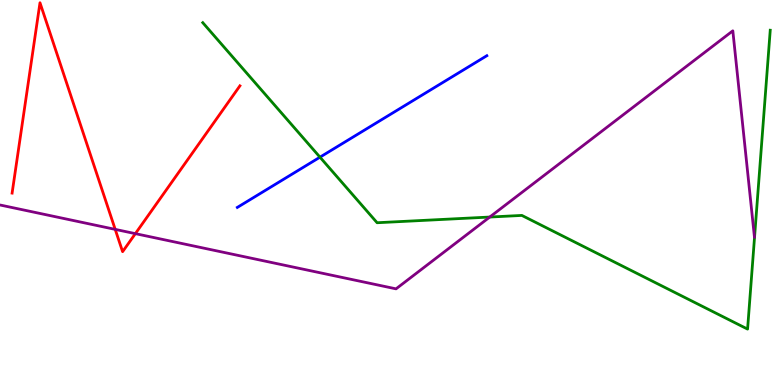[{'lines': ['blue', 'red'], 'intersections': []}, {'lines': ['green', 'red'], 'intersections': []}, {'lines': ['purple', 'red'], 'intersections': [{'x': 1.49, 'y': 4.04}, {'x': 1.75, 'y': 3.93}]}, {'lines': ['blue', 'green'], 'intersections': [{'x': 4.13, 'y': 5.92}]}, {'lines': ['blue', 'purple'], 'intersections': []}, {'lines': ['green', 'purple'], 'intersections': [{'x': 6.32, 'y': 4.36}]}]